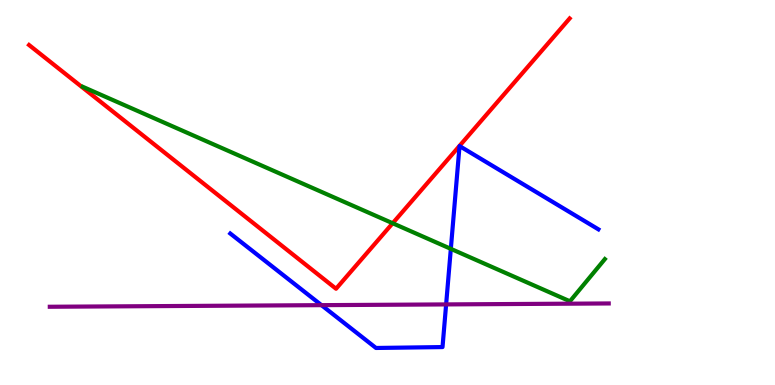[{'lines': ['blue', 'red'], 'intersections': []}, {'lines': ['green', 'red'], 'intersections': [{'x': 5.07, 'y': 4.2}]}, {'lines': ['purple', 'red'], 'intersections': []}, {'lines': ['blue', 'green'], 'intersections': [{'x': 5.82, 'y': 3.54}]}, {'lines': ['blue', 'purple'], 'intersections': [{'x': 4.15, 'y': 2.07}, {'x': 5.76, 'y': 2.09}]}, {'lines': ['green', 'purple'], 'intersections': []}]